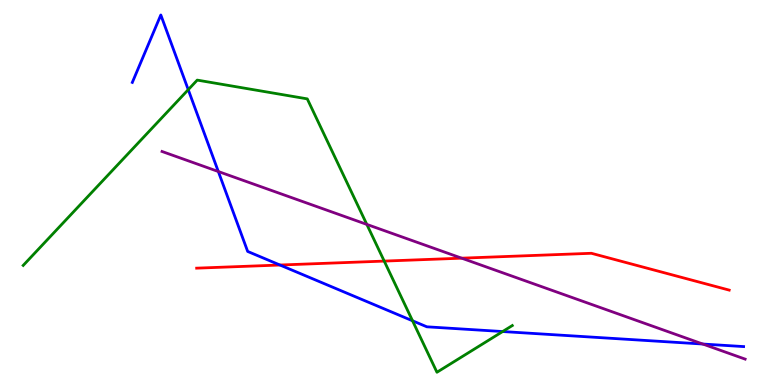[{'lines': ['blue', 'red'], 'intersections': [{'x': 3.61, 'y': 3.12}]}, {'lines': ['green', 'red'], 'intersections': [{'x': 4.96, 'y': 3.22}]}, {'lines': ['purple', 'red'], 'intersections': [{'x': 5.96, 'y': 3.29}]}, {'lines': ['blue', 'green'], 'intersections': [{'x': 2.43, 'y': 7.67}, {'x': 5.32, 'y': 1.67}, {'x': 6.49, 'y': 1.39}]}, {'lines': ['blue', 'purple'], 'intersections': [{'x': 2.82, 'y': 5.54}, {'x': 9.07, 'y': 1.06}]}, {'lines': ['green', 'purple'], 'intersections': [{'x': 4.73, 'y': 4.17}]}]